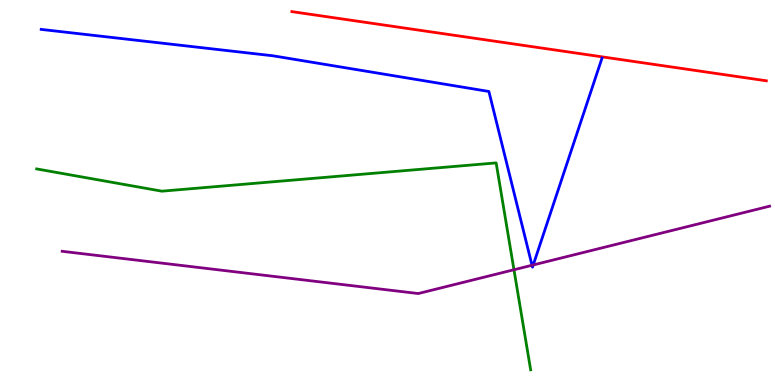[{'lines': ['blue', 'red'], 'intersections': []}, {'lines': ['green', 'red'], 'intersections': []}, {'lines': ['purple', 'red'], 'intersections': []}, {'lines': ['blue', 'green'], 'intersections': []}, {'lines': ['blue', 'purple'], 'intersections': [{'x': 6.86, 'y': 3.11}, {'x': 6.88, 'y': 3.12}]}, {'lines': ['green', 'purple'], 'intersections': [{'x': 6.63, 'y': 2.99}]}]